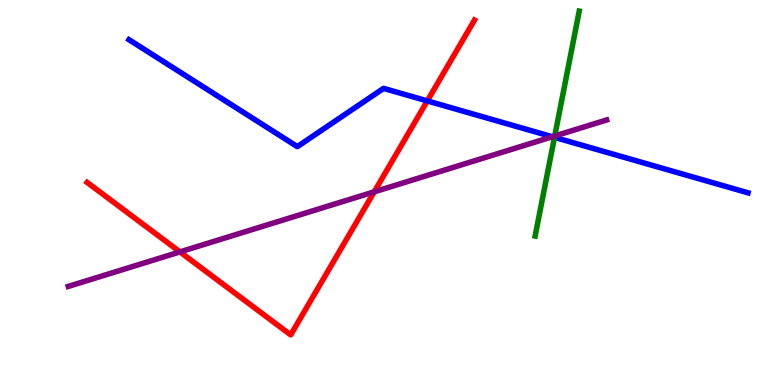[{'lines': ['blue', 'red'], 'intersections': [{'x': 5.51, 'y': 7.38}]}, {'lines': ['green', 'red'], 'intersections': []}, {'lines': ['purple', 'red'], 'intersections': [{'x': 2.32, 'y': 3.46}, {'x': 4.83, 'y': 5.02}]}, {'lines': ['blue', 'green'], 'intersections': [{'x': 7.15, 'y': 6.43}]}, {'lines': ['blue', 'purple'], 'intersections': [{'x': 7.13, 'y': 6.45}]}, {'lines': ['green', 'purple'], 'intersections': [{'x': 7.16, 'y': 6.47}]}]